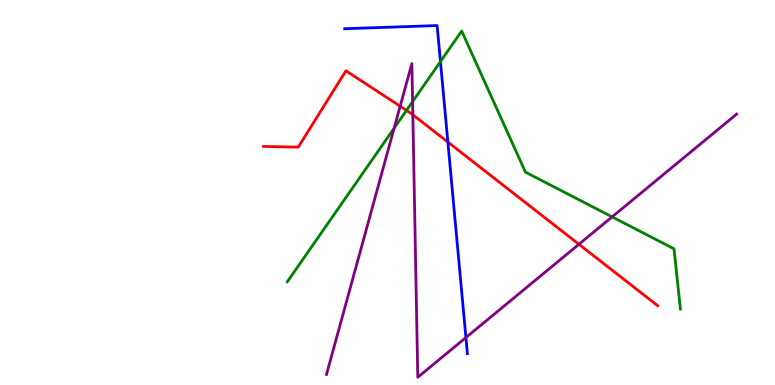[{'lines': ['blue', 'red'], 'intersections': [{'x': 5.78, 'y': 6.31}]}, {'lines': ['green', 'red'], 'intersections': [{'x': 5.25, 'y': 7.13}]}, {'lines': ['purple', 'red'], 'intersections': [{'x': 5.16, 'y': 7.24}, {'x': 5.33, 'y': 7.02}, {'x': 7.47, 'y': 3.66}]}, {'lines': ['blue', 'green'], 'intersections': [{'x': 5.68, 'y': 8.4}]}, {'lines': ['blue', 'purple'], 'intersections': [{'x': 6.01, 'y': 1.23}]}, {'lines': ['green', 'purple'], 'intersections': [{'x': 5.09, 'y': 6.67}, {'x': 5.32, 'y': 7.36}, {'x': 7.9, 'y': 4.37}]}]